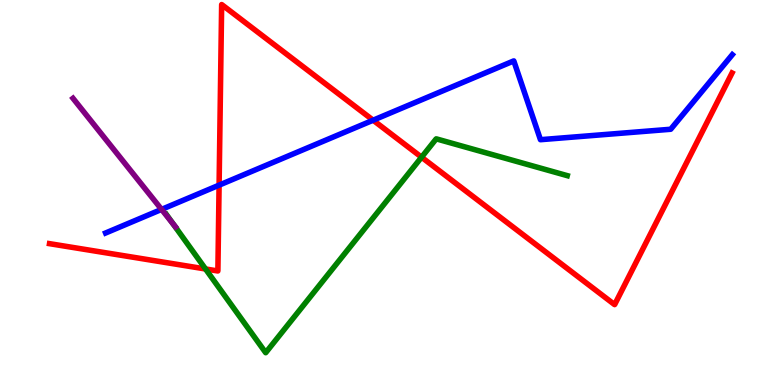[{'lines': ['blue', 'red'], 'intersections': [{'x': 2.83, 'y': 5.19}, {'x': 4.81, 'y': 6.88}]}, {'lines': ['green', 'red'], 'intersections': [{'x': 2.65, 'y': 3.01}, {'x': 5.44, 'y': 5.92}]}, {'lines': ['purple', 'red'], 'intersections': []}, {'lines': ['blue', 'green'], 'intersections': []}, {'lines': ['blue', 'purple'], 'intersections': [{'x': 2.08, 'y': 4.56}]}, {'lines': ['green', 'purple'], 'intersections': [{'x': 2.24, 'y': 4.18}]}]